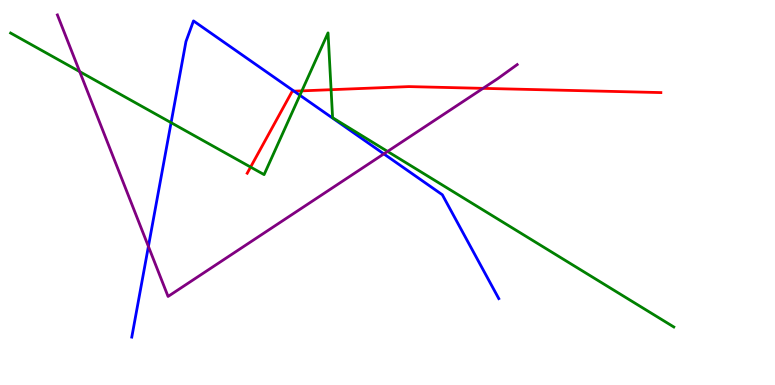[{'lines': ['blue', 'red'], 'intersections': [{'x': 3.79, 'y': 7.63}]}, {'lines': ['green', 'red'], 'intersections': [{'x': 3.23, 'y': 5.66}, {'x': 3.9, 'y': 7.64}, {'x': 4.27, 'y': 7.67}]}, {'lines': ['purple', 'red'], 'intersections': [{'x': 6.23, 'y': 7.71}]}, {'lines': ['blue', 'green'], 'intersections': [{'x': 2.21, 'y': 6.81}, {'x': 3.87, 'y': 7.53}]}, {'lines': ['blue', 'purple'], 'intersections': [{'x': 1.91, 'y': 3.6}, {'x': 4.95, 'y': 6.0}]}, {'lines': ['green', 'purple'], 'intersections': [{'x': 1.03, 'y': 8.14}, {'x': 5.0, 'y': 6.07}]}]